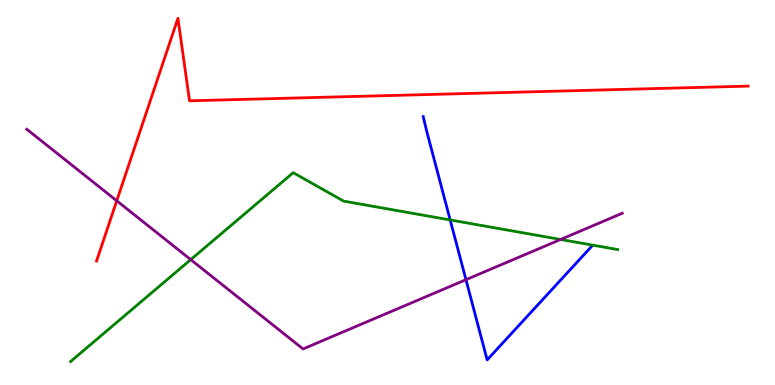[{'lines': ['blue', 'red'], 'intersections': []}, {'lines': ['green', 'red'], 'intersections': []}, {'lines': ['purple', 'red'], 'intersections': [{'x': 1.51, 'y': 4.78}]}, {'lines': ['blue', 'green'], 'intersections': [{'x': 5.81, 'y': 4.29}]}, {'lines': ['blue', 'purple'], 'intersections': [{'x': 6.01, 'y': 2.74}]}, {'lines': ['green', 'purple'], 'intersections': [{'x': 2.46, 'y': 3.26}, {'x': 7.23, 'y': 3.78}]}]